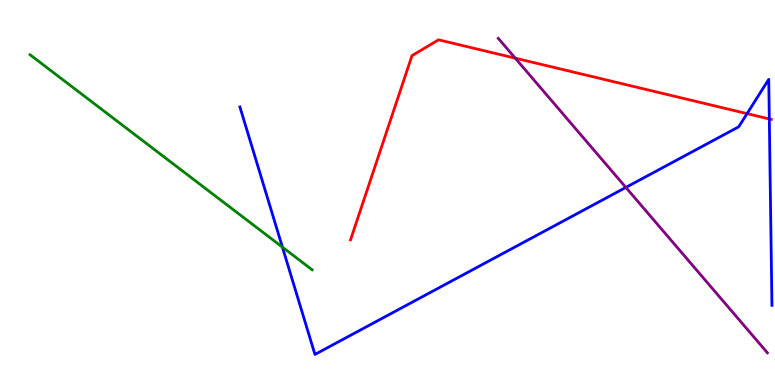[{'lines': ['blue', 'red'], 'intersections': [{'x': 9.64, 'y': 7.05}, {'x': 9.93, 'y': 6.91}]}, {'lines': ['green', 'red'], 'intersections': []}, {'lines': ['purple', 'red'], 'intersections': [{'x': 6.65, 'y': 8.49}]}, {'lines': ['blue', 'green'], 'intersections': [{'x': 3.64, 'y': 3.58}]}, {'lines': ['blue', 'purple'], 'intersections': [{'x': 8.08, 'y': 5.13}]}, {'lines': ['green', 'purple'], 'intersections': []}]